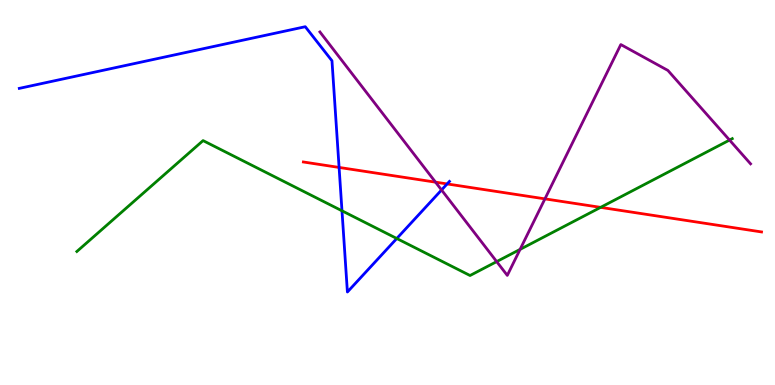[{'lines': ['blue', 'red'], 'intersections': [{'x': 4.38, 'y': 5.65}, {'x': 5.77, 'y': 5.22}]}, {'lines': ['green', 'red'], 'intersections': [{'x': 7.75, 'y': 4.61}]}, {'lines': ['purple', 'red'], 'intersections': [{'x': 5.62, 'y': 5.27}, {'x': 7.03, 'y': 4.83}]}, {'lines': ['blue', 'green'], 'intersections': [{'x': 4.41, 'y': 4.52}, {'x': 5.12, 'y': 3.81}]}, {'lines': ['blue', 'purple'], 'intersections': [{'x': 5.7, 'y': 5.07}]}, {'lines': ['green', 'purple'], 'intersections': [{'x': 6.41, 'y': 3.2}, {'x': 6.71, 'y': 3.52}, {'x': 9.41, 'y': 6.36}]}]